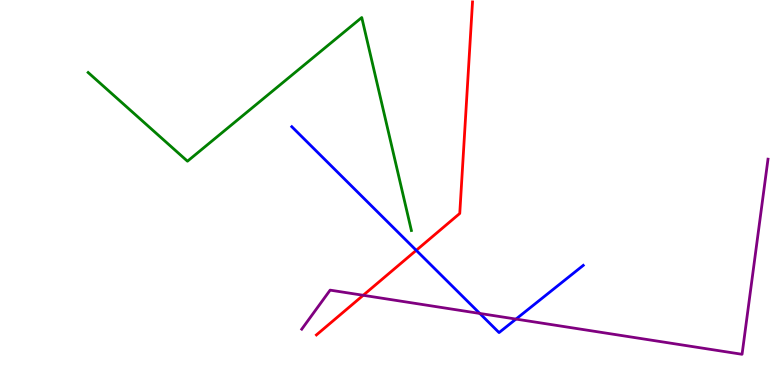[{'lines': ['blue', 'red'], 'intersections': [{'x': 5.37, 'y': 3.5}]}, {'lines': ['green', 'red'], 'intersections': []}, {'lines': ['purple', 'red'], 'intersections': [{'x': 4.69, 'y': 2.33}]}, {'lines': ['blue', 'green'], 'intersections': []}, {'lines': ['blue', 'purple'], 'intersections': [{'x': 6.19, 'y': 1.86}, {'x': 6.66, 'y': 1.71}]}, {'lines': ['green', 'purple'], 'intersections': []}]